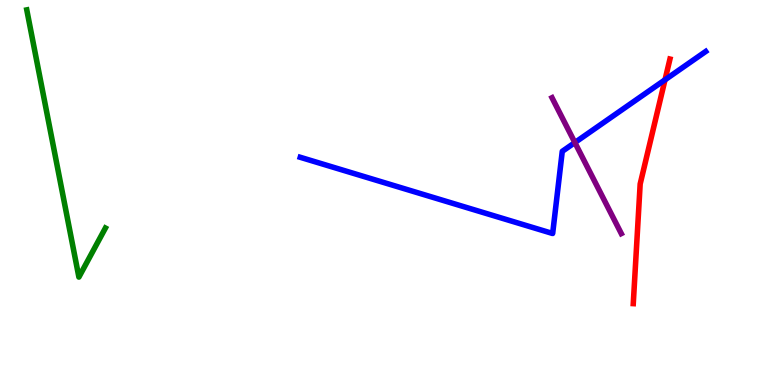[{'lines': ['blue', 'red'], 'intersections': [{'x': 8.58, 'y': 7.93}]}, {'lines': ['green', 'red'], 'intersections': []}, {'lines': ['purple', 'red'], 'intersections': []}, {'lines': ['blue', 'green'], 'intersections': []}, {'lines': ['blue', 'purple'], 'intersections': [{'x': 7.42, 'y': 6.3}]}, {'lines': ['green', 'purple'], 'intersections': []}]